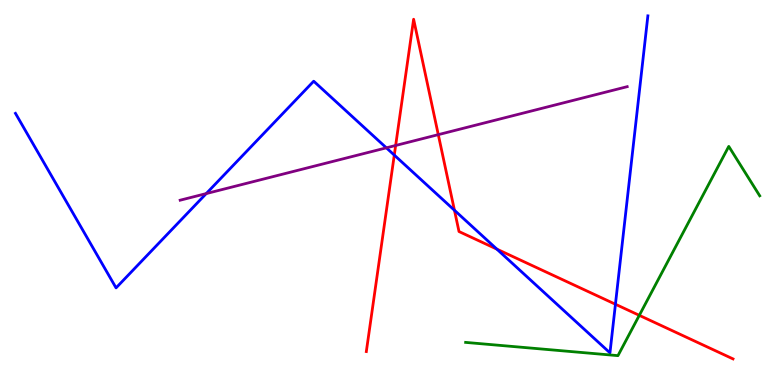[{'lines': ['blue', 'red'], 'intersections': [{'x': 5.09, 'y': 5.97}, {'x': 5.86, 'y': 4.54}, {'x': 6.41, 'y': 3.53}, {'x': 7.94, 'y': 2.1}]}, {'lines': ['green', 'red'], 'intersections': [{'x': 8.25, 'y': 1.81}]}, {'lines': ['purple', 'red'], 'intersections': [{'x': 5.11, 'y': 6.22}, {'x': 5.66, 'y': 6.5}]}, {'lines': ['blue', 'green'], 'intersections': []}, {'lines': ['blue', 'purple'], 'intersections': [{'x': 2.66, 'y': 4.97}, {'x': 4.99, 'y': 6.16}]}, {'lines': ['green', 'purple'], 'intersections': []}]